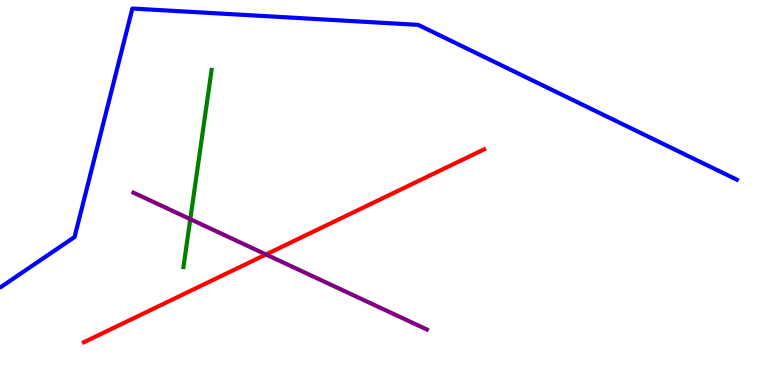[{'lines': ['blue', 'red'], 'intersections': []}, {'lines': ['green', 'red'], 'intersections': []}, {'lines': ['purple', 'red'], 'intersections': [{'x': 3.43, 'y': 3.39}]}, {'lines': ['blue', 'green'], 'intersections': []}, {'lines': ['blue', 'purple'], 'intersections': []}, {'lines': ['green', 'purple'], 'intersections': [{'x': 2.46, 'y': 4.31}]}]